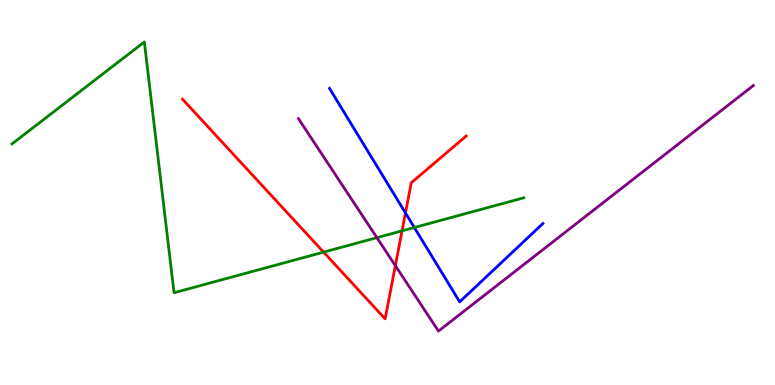[{'lines': ['blue', 'red'], 'intersections': [{'x': 5.23, 'y': 4.47}]}, {'lines': ['green', 'red'], 'intersections': [{'x': 4.18, 'y': 3.45}, {'x': 5.19, 'y': 4.0}]}, {'lines': ['purple', 'red'], 'intersections': [{'x': 5.1, 'y': 3.1}]}, {'lines': ['blue', 'green'], 'intersections': [{'x': 5.35, 'y': 4.09}]}, {'lines': ['blue', 'purple'], 'intersections': []}, {'lines': ['green', 'purple'], 'intersections': [{'x': 4.86, 'y': 3.83}]}]